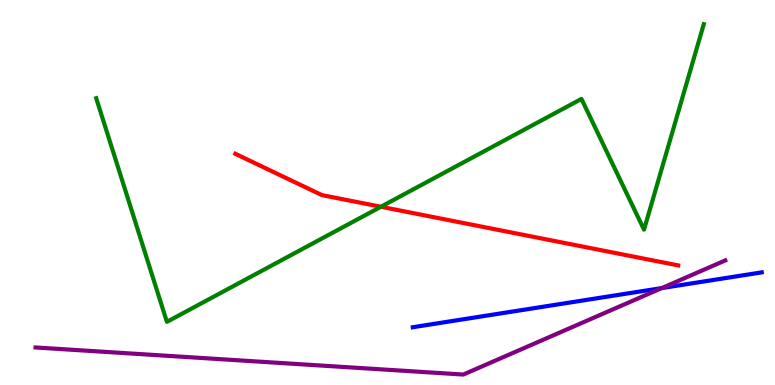[{'lines': ['blue', 'red'], 'intersections': []}, {'lines': ['green', 'red'], 'intersections': [{'x': 4.92, 'y': 4.63}]}, {'lines': ['purple', 'red'], 'intersections': []}, {'lines': ['blue', 'green'], 'intersections': []}, {'lines': ['blue', 'purple'], 'intersections': [{'x': 8.54, 'y': 2.52}]}, {'lines': ['green', 'purple'], 'intersections': []}]